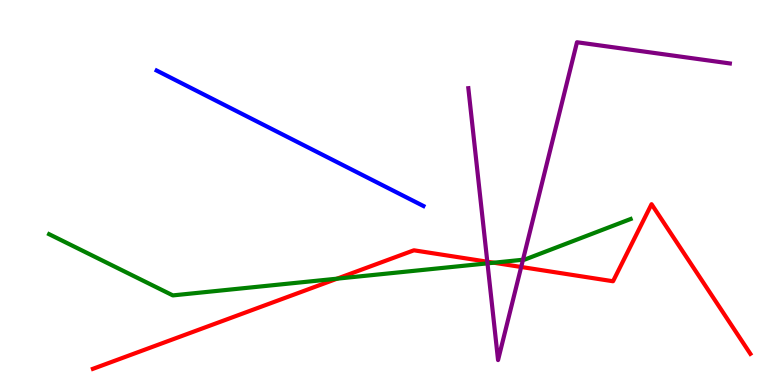[{'lines': ['blue', 'red'], 'intersections': []}, {'lines': ['green', 'red'], 'intersections': [{'x': 4.35, 'y': 2.76}, {'x': 6.37, 'y': 3.18}]}, {'lines': ['purple', 'red'], 'intersections': [{'x': 6.29, 'y': 3.2}, {'x': 6.72, 'y': 3.07}]}, {'lines': ['blue', 'green'], 'intersections': []}, {'lines': ['blue', 'purple'], 'intersections': []}, {'lines': ['green', 'purple'], 'intersections': [{'x': 6.29, 'y': 3.16}, {'x': 6.75, 'y': 3.25}]}]